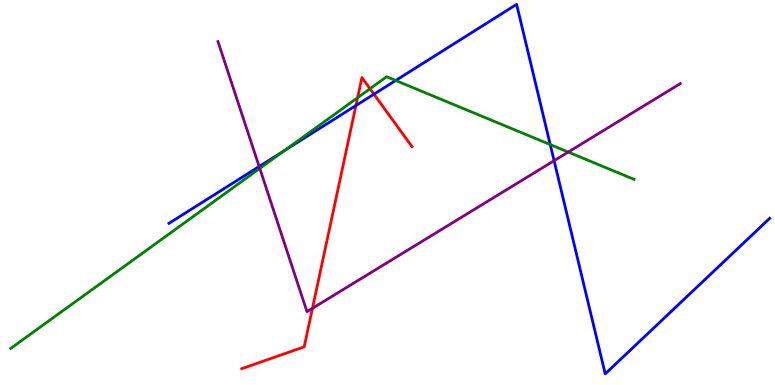[{'lines': ['blue', 'red'], 'intersections': [{'x': 4.59, 'y': 7.26}, {'x': 4.83, 'y': 7.55}]}, {'lines': ['green', 'red'], 'intersections': [{'x': 4.61, 'y': 7.46}, {'x': 4.77, 'y': 7.7}]}, {'lines': ['purple', 'red'], 'intersections': [{'x': 4.03, 'y': 1.99}]}, {'lines': ['blue', 'green'], 'intersections': [{'x': 3.67, 'y': 6.09}, {'x': 5.11, 'y': 7.91}, {'x': 7.1, 'y': 6.24}]}, {'lines': ['blue', 'purple'], 'intersections': [{'x': 3.34, 'y': 5.67}, {'x': 7.15, 'y': 5.83}]}, {'lines': ['green', 'purple'], 'intersections': [{'x': 3.35, 'y': 5.63}, {'x': 7.33, 'y': 6.05}]}]